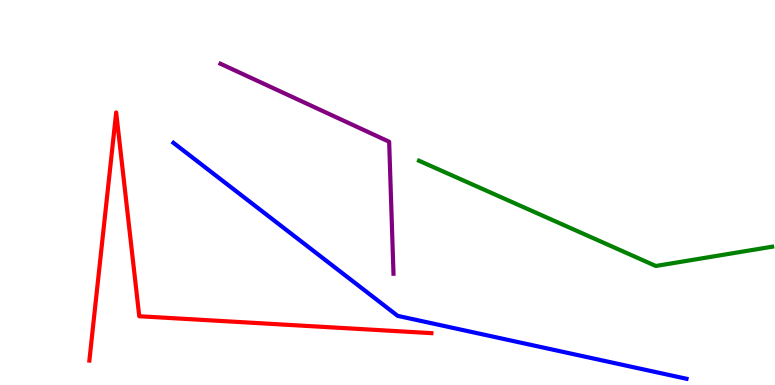[{'lines': ['blue', 'red'], 'intersections': []}, {'lines': ['green', 'red'], 'intersections': []}, {'lines': ['purple', 'red'], 'intersections': []}, {'lines': ['blue', 'green'], 'intersections': []}, {'lines': ['blue', 'purple'], 'intersections': []}, {'lines': ['green', 'purple'], 'intersections': []}]